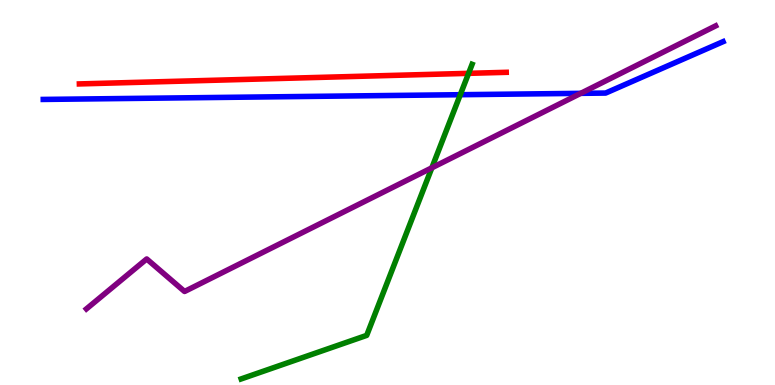[{'lines': ['blue', 'red'], 'intersections': []}, {'lines': ['green', 'red'], 'intersections': [{'x': 6.05, 'y': 8.1}]}, {'lines': ['purple', 'red'], 'intersections': []}, {'lines': ['blue', 'green'], 'intersections': [{'x': 5.94, 'y': 7.54}]}, {'lines': ['blue', 'purple'], 'intersections': [{'x': 7.49, 'y': 7.58}]}, {'lines': ['green', 'purple'], 'intersections': [{'x': 5.57, 'y': 5.64}]}]